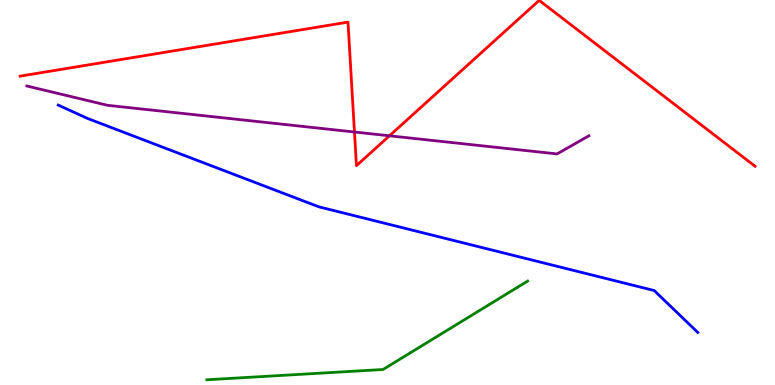[{'lines': ['blue', 'red'], 'intersections': []}, {'lines': ['green', 'red'], 'intersections': []}, {'lines': ['purple', 'red'], 'intersections': [{'x': 4.57, 'y': 6.57}, {'x': 5.03, 'y': 6.47}]}, {'lines': ['blue', 'green'], 'intersections': []}, {'lines': ['blue', 'purple'], 'intersections': []}, {'lines': ['green', 'purple'], 'intersections': []}]